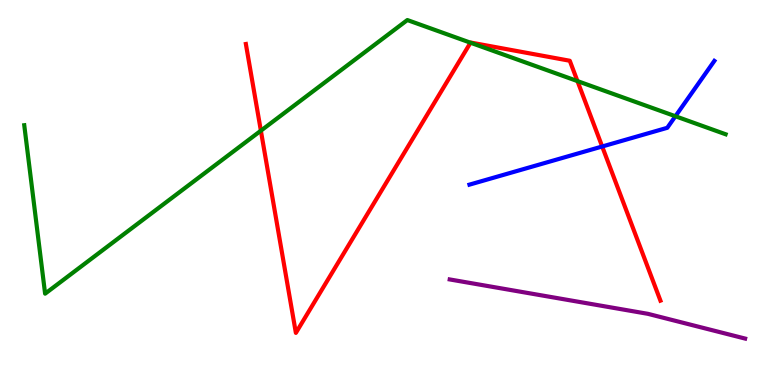[{'lines': ['blue', 'red'], 'intersections': [{'x': 7.77, 'y': 6.19}]}, {'lines': ['green', 'red'], 'intersections': [{'x': 3.37, 'y': 6.61}, {'x': 6.07, 'y': 8.89}, {'x': 7.45, 'y': 7.89}]}, {'lines': ['purple', 'red'], 'intersections': []}, {'lines': ['blue', 'green'], 'intersections': [{'x': 8.71, 'y': 6.98}]}, {'lines': ['blue', 'purple'], 'intersections': []}, {'lines': ['green', 'purple'], 'intersections': []}]